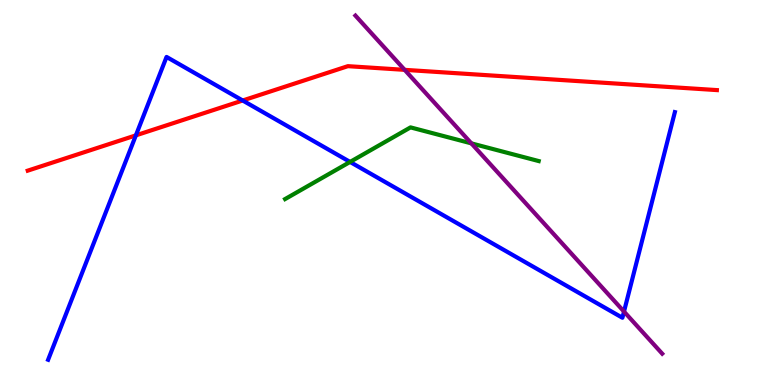[{'lines': ['blue', 'red'], 'intersections': [{'x': 1.75, 'y': 6.48}, {'x': 3.13, 'y': 7.39}]}, {'lines': ['green', 'red'], 'intersections': []}, {'lines': ['purple', 'red'], 'intersections': [{'x': 5.22, 'y': 8.19}]}, {'lines': ['blue', 'green'], 'intersections': [{'x': 4.52, 'y': 5.79}]}, {'lines': ['blue', 'purple'], 'intersections': [{'x': 8.05, 'y': 1.91}]}, {'lines': ['green', 'purple'], 'intersections': [{'x': 6.08, 'y': 6.28}]}]